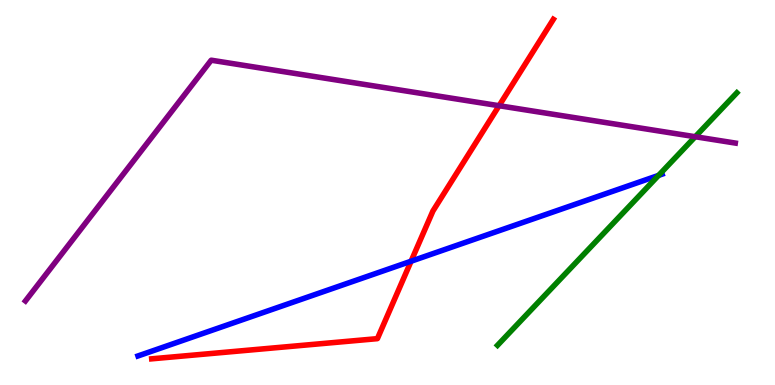[{'lines': ['blue', 'red'], 'intersections': [{'x': 5.3, 'y': 3.21}]}, {'lines': ['green', 'red'], 'intersections': []}, {'lines': ['purple', 'red'], 'intersections': [{'x': 6.44, 'y': 7.25}]}, {'lines': ['blue', 'green'], 'intersections': [{'x': 8.5, 'y': 5.44}]}, {'lines': ['blue', 'purple'], 'intersections': []}, {'lines': ['green', 'purple'], 'intersections': [{'x': 8.97, 'y': 6.45}]}]